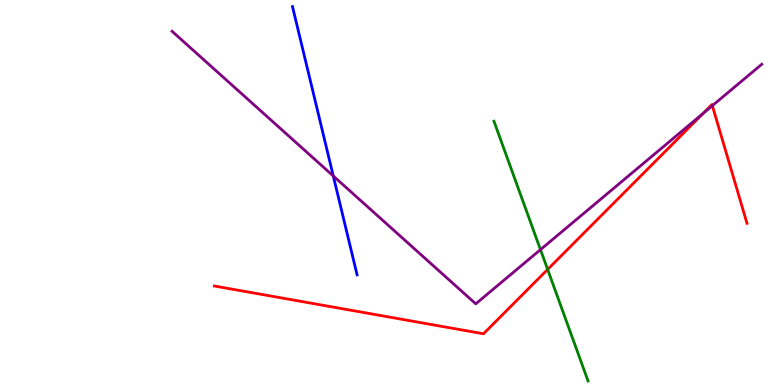[{'lines': ['blue', 'red'], 'intersections': []}, {'lines': ['green', 'red'], 'intersections': [{'x': 7.07, 'y': 3.0}]}, {'lines': ['purple', 'red'], 'intersections': [{'x': 9.07, 'y': 7.05}, {'x': 9.19, 'y': 7.26}]}, {'lines': ['blue', 'green'], 'intersections': []}, {'lines': ['blue', 'purple'], 'intersections': [{'x': 4.3, 'y': 5.43}]}, {'lines': ['green', 'purple'], 'intersections': [{'x': 6.97, 'y': 3.52}]}]